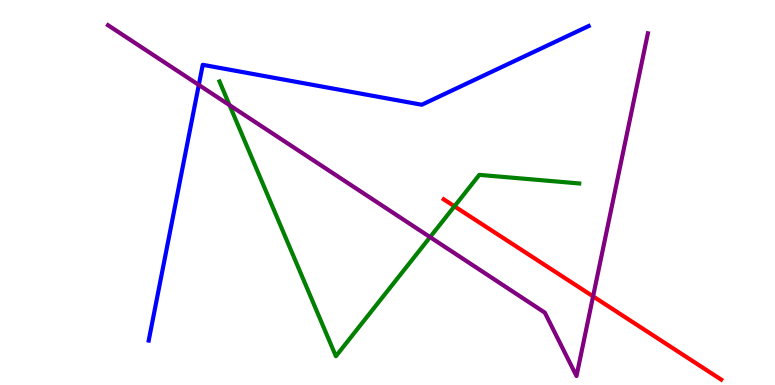[{'lines': ['blue', 'red'], 'intersections': []}, {'lines': ['green', 'red'], 'intersections': [{'x': 5.86, 'y': 4.64}]}, {'lines': ['purple', 'red'], 'intersections': [{'x': 7.65, 'y': 2.3}]}, {'lines': ['blue', 'green'], 'intersections': []}, {'lines': ['blue', 'purple'], 'intersections': [{'x': 2.57, 'y': 7.79}]}, {'lines': ['green', 'purple'], 'intersections': [{'x': 2.96, 'y': 7.27}, {'x': 5.55, 'y': 3.84}]}]